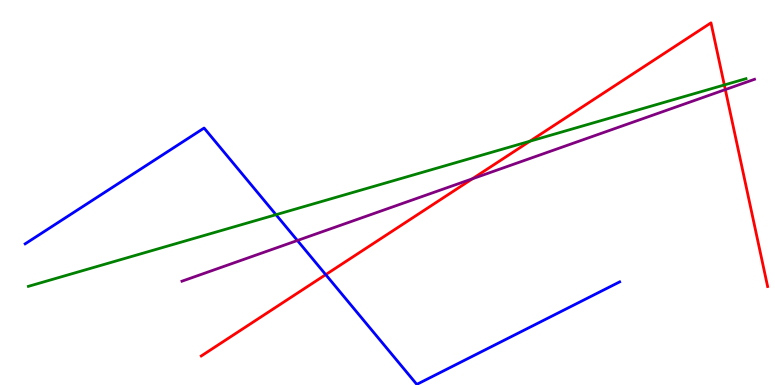[{'lines': ['blue', 'red'], 'intersections': [{'x': 4.2, 'y': 2.87}]}, {'lines': ['green', 'red'], 'intersections': [{'x': 6.84, 'y': 6.33}, {'x': 9.35, 'y': 7.79}]}, {'lines': ['purple', 'red'], 'intersections': [{'x': 6.1, 'y': 5.36}, {'x': 9.36, 'y': 7.67}]}, {'lines': ['blue', 'green'], 'intersections': [{'x': 3.56, 'y': 4.42}]}, {'lines': ['blue', 'purple'], 'intersections': [{'x': 3.84, 'y': 3.75}]}, {'lines': ['green', 'purple'], 'intersections': []}]